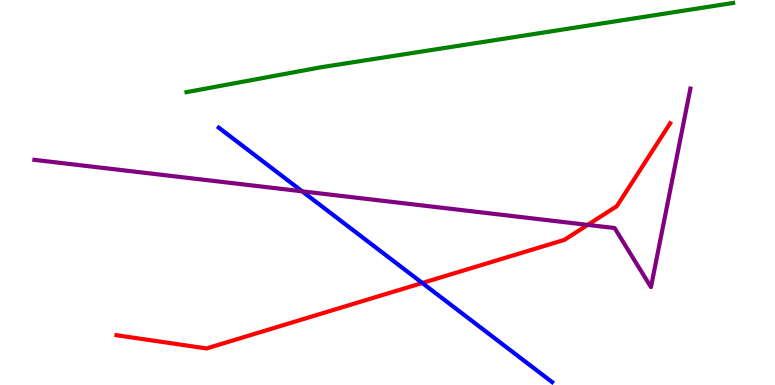[{'lines': ['blue', 'red'], 'intersections': [{'x': 5.45, 'y': 2.65}]}, {'lines': ['green', 'red'], 'intersections': []}, {'lines': ['purple', 'red'], 'intersections': [{'x': 7.58, 'y': 4.16}]}, {'lines': ['blue', 'green'], 'intersections': []}, {'lines': ['blue', 'purple'], 'intersections': [{'x': 3.9, 'y': 5.03}]}, {'lines': ['green', 'purple'], 'intersections': []}]